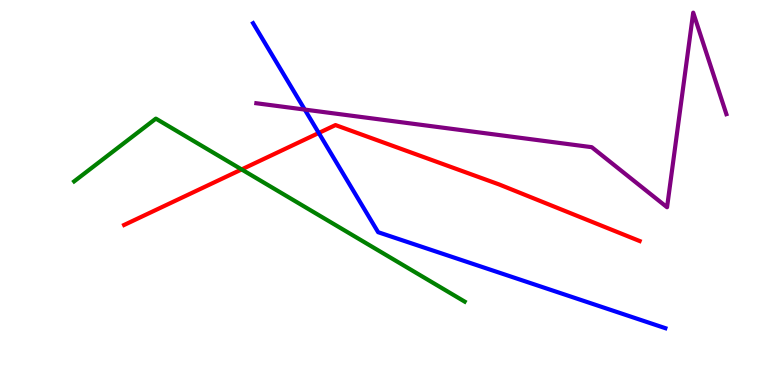[{'lines': ['blue', 'red'], 'intersections': [{'x': 4.11, 'y': 6.55}]}, {'lines': ['green', 'red'], 'intersections': [{'x': 3.12, 'y': 5.6}]}, {'lines': ['purple', 'red'], 'intersections': []}, {'lines': ['blue', 'green'], 'intersections': []}, {'lines': ['blue', 'purple'], 'intersections': [{'x': 3.93, 'y': 7.15}]}, {'lines': ['green', 'purple'], 'intersections': []}]